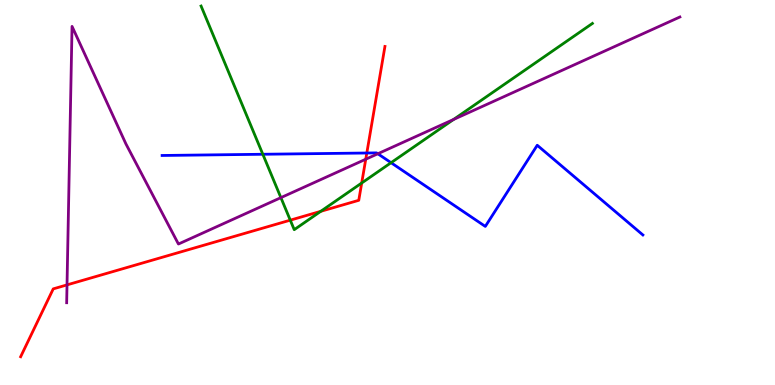[{'lines': ['blue', 'red'], 'intersections': [{'x': 4.73, 'y': 6.03}]}, {'lines': ['green', 'red'], 'intersections': [{'x': 3.75, 'y': 4.28}, {'x': 4.14, 'y': 4.51}, {'x': 4.67, 'y': 5.25}]}, {'lines': ['purple', 'red'], 'intersections': [{'x': 0.865, 'y': 2.6}, {'x': 4.72, 'y': 5.86}]}, {'lines': ['blue', 'green'], 'intersections': [{'x': 3.39, 'y': 5.99}, {'x': 5.05, 'y': 5.77}]}, {'lines': ['blue', 'purple'], 'intersections': [{'x': 4.88, 'y': 6.01}]}, {'lines': ['green', 'purple'], 'intersections': [{'x': 3.62, 'y': 4.87}, {'x': 5.85, 'y': 6.9}]}]